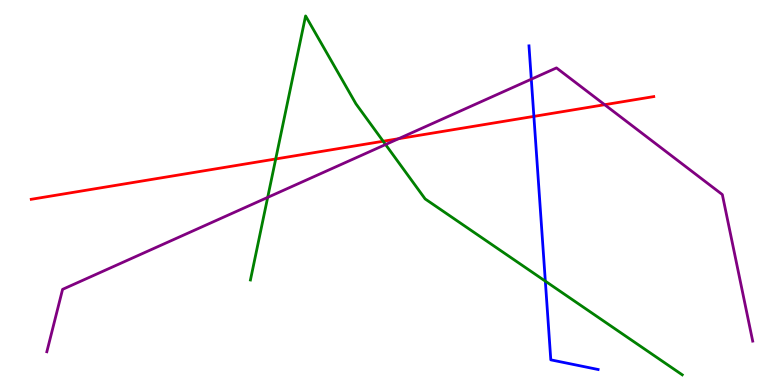[{'lines': ['blue', 'red'], 'intersections': [{'x': 6.89, 'y': 6.98}]}, {'lines': ['green', 'red'], 'intersections': [{'x': 3.56, 'y': 5.87}, {'x': 4.94, 'y': 6.33}]}, {'lines': ['purple', 'red'], 'intersections': [{'x': 5.14, 'y': 6.4}, {'x': 7.8, 'y': 7.28}]}, {'lines': ['blue', 'green'], 'intersections': [{'x': 7.04, 'y': 2.7}]}, {'lines': ['blue', 'purple'], 'intersections': [{'x': 6.86, 'y': 7.94}]}, {'lines': ['green', 'purple'], 'intersections': [{'x': 3.45, 'y': 4.87}, {'x': 4.97, 'y': 6.25}]}]